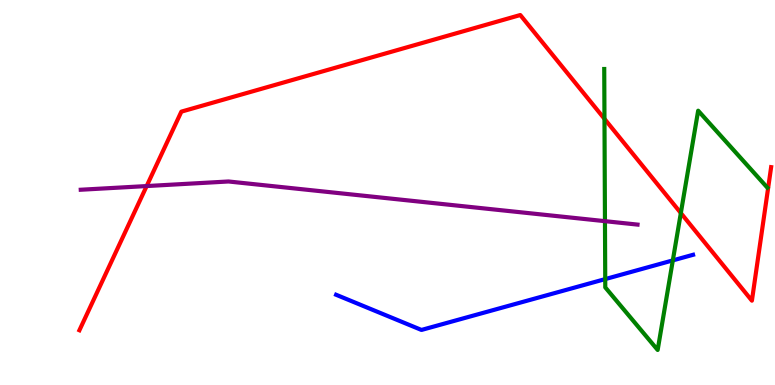[{'lines': ['blue', 'red'], 'intersections': []}, {'lines': ['green', 'red'], 'intersections': [{'x': 7.8, 'y': 6.91}, {'x': 8.79, 'y': 4.47}]}, {'lines': ['purple', 'red'], 'intersections': [{'x': 1.89, 'y': 5.17}]}, {'lines': ['blue', 'green'], 'intersections': [{'x': 7.81, 'y': 2.75}, {'x': 8.68, 'y': 3.24}]}, {'lines': ['blue', 'purple'], 'intersections': []}, {'lines': ['green', 'purple'], 'intersections': [{'x': 7.81, 'y': 4.26}]}]